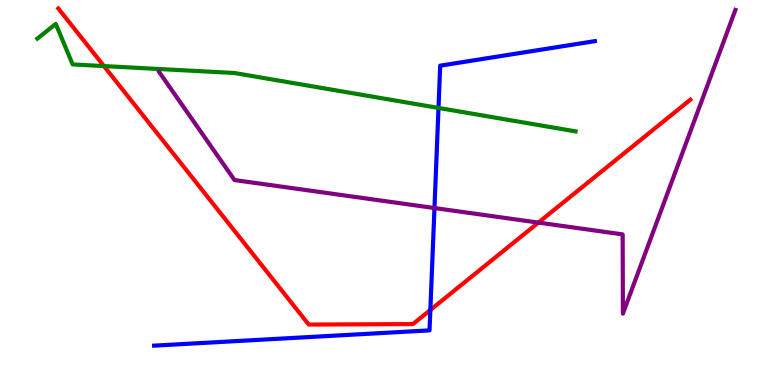[{'lines': ['blue', 'red'], 'intersections': [{'x': 5.55, 'y': 1.95}]}, {'lines': ['green', 'red'], 'intersections': [{'x': 1.34, 'y': 8.28}]}, {'lines': ['purple', 'red'], 'intersections': [{'x': 6.95, 'y': 4.22}]}, {'lines': ['blue', 'green'], 'intersections': [{'x': 5.66, 'y': 7.2}]}, {'lines': ['blue', 'purple'], 'intersections': [{'x': 5.61, 'y': 4.6}]}, {'lines': ['green', 'purple'], 'intersections': []}]